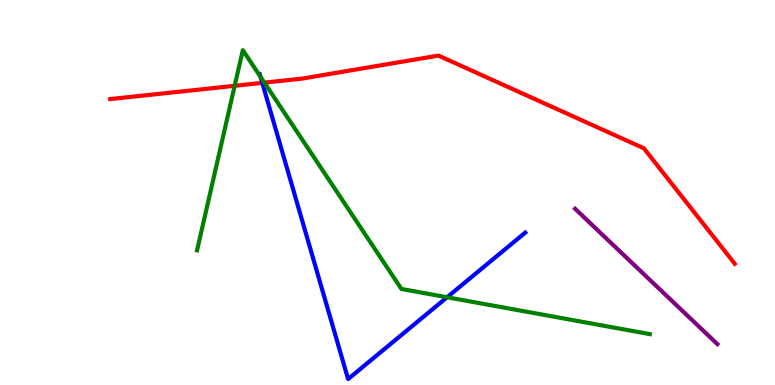[{'lines': ['blue', 'red'], 'intersections': [{'x': 3.38, 'y': 7.85}]}, {'lines': ['green', 'red'], 'intersections': [{'x': 3.03, 'y': 7.77}, {'x': 3.41, 'y': 7.85}]}, {'lines': ['purple', 'red'], 'intersections': []}, {'lines': ['blue', 'green'], 'intersections': [{'x': 3.36, 'y': 8.01}, {'x': 5.77, 'y': 2.28}]}, {'lines': ['blue', 'purple'], 'intersections': []}, {'lines': ['green', 'purple'], 'intersections': []}]